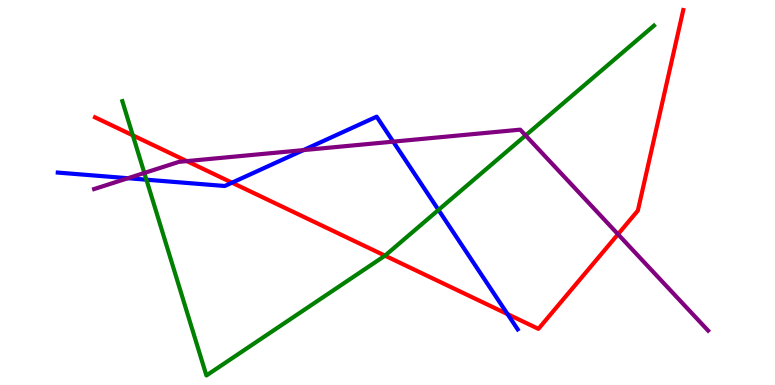[{'lines': ['blue', 'red'], 'intersections': [{'x': 2.99, 'y': 5.26}, {'x': 6.55, 'y': 1.84}]}, {'lines': ['green', 'red'], 'intersections': [{'x': 1.71, 'y': 6.48}, {'x': 4.97, 'y': 3.36}]}, {'lines': ['purple', 'red'], 'intersections': [{'x': 2.41, 'y': 5.82}, {'x': 7.97, 'y': 3.92}]}, {'lines': ['blue', 'green'], 'intersections': [{'x': 1.89, 'y': 5.33}, {'x': 5.66, 'y': 4.55}]}, {'lines': ['blue', 'purple'], 'intersections': [{'x': 1.65, 'y': 5.37}, {'x': 3.91, 'y': 6.1}, {'x': 5.07, 'y': 6.32}]}, {'lines': ['green', 'purple'], 'intersections': [{'x': 1.86, 'y': 5.51}, {'x': 6.78, 'y': 6.48}]}]